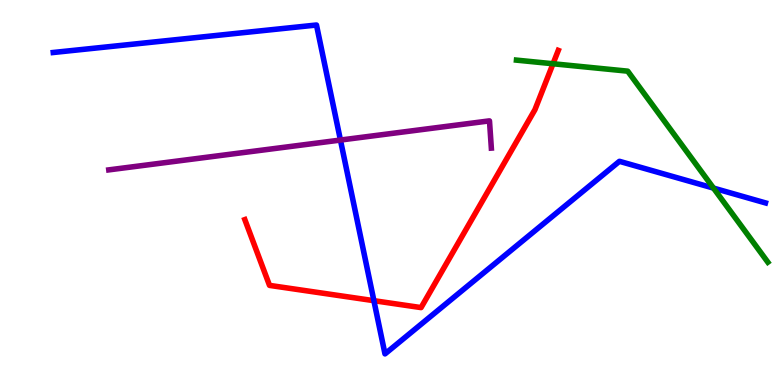[{'lines': ['blue', 'red'], 'intersections': [{'x': 4.82, 'y': 2.19}]}, {'lines': ['green', 'red'], 'intersections': [{'x': 7.14, 'y': 8.34}]}, {'lines': ['purple', 'red'], 'intersections': []}, {'lines': ['blue', 'green'], 'intersections': [{'x': 9.21, 'y': 5.11}]}, {'lines': ['blue', 'purple'], 'intersections': [{'x': 4.39, 'y': 6.36}]}, {'lines': ['green', 'purple'], 'intersections': []}]